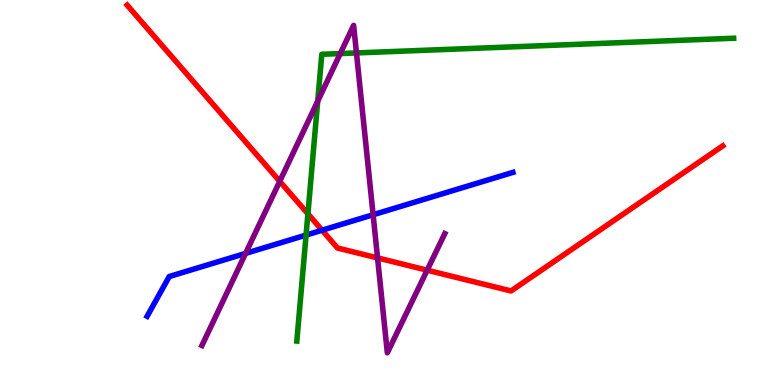[{'lines': ['blue', 'red'], 'intersections': [{'x': 4.16, 'y': 4.02}]}, {'lines': ['green', 'red'], 'intersections': [{'x': 3.97, 'y': 4.45}]}, {'lines': ['purple', 'red'], 'intersections': [{'x': 3.61, 'y': 5.29}, {'x': 4.87, 'y': 3.3}, {'x': 5.51, 'y': 2.98}]}, {'lines': ['blue', 'green'], 'intersections': [{'x': 3.95, 'y': 3.89}]}, {'lines': ['blue', 'purple'], 'intersections': [{'x': 3.17, 'y': 3.42}, {'x': 4.81, 'y': 4.42}]}, {'lines': ['green', 'purple'], 'intersections': [{'x': 4.1, 'y': 7.37}, {'x': 4.39, 'y': 8.61}, {'x': 4.6, 'y': 8.63}]}]